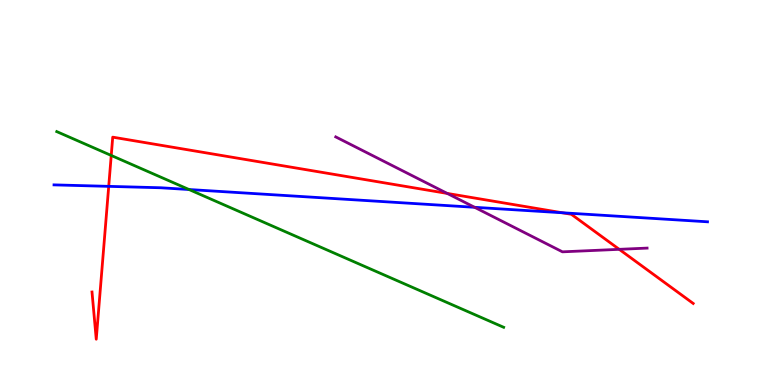[{'lines': ['blue', 'red'], 'intersections': [{'x': 1.4, 'y': 5.16}, {'x': 7.25, 'y': 4.47}]}, {'lines': ['green', 'red'], 'intersections': [{'x': 1.44, 'y': 5.96}]}, {'lines': ['purple', 'red'], 'intersections': [{'x': 5.77, 'y': 4.98}, {'x': 7.99, 'y': 3.52}]}, {'lines': ['blue', 'green'], 'intersections': [{'x': 2.44, 'y': 5.08}]}, {'lines': ['blue', 'purple'], 'intersections': [{'x': 6.12, 'y': 4.62}]}, {'lines': ['green', 'purple'], 'intersections': []}]